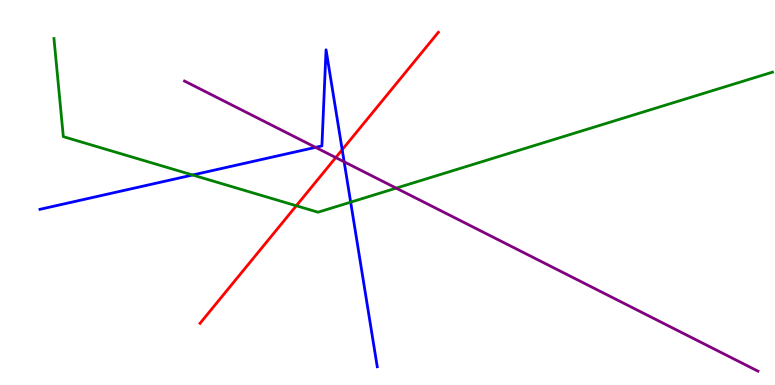[{'lines': ['blue', 'red'], 'intersections': [{'x': 4.42, 'y': 6.11}]}, {'lines': ['green', 'red'], 'intersections': [{'x': 3.82, 'y': 4.66}]}, {'lines': ['purple', 'red'], 'intersections': [{'x': 4.33, 'y': 5.91}]}, {'lines': ['blue', 'green'], 'intersections': [{'x': 2.49, 'y': 5.45}, {'x': 4.52, 'y': 4.75}]}, {'lines': ['blue', 'purple'], 'intersections': [{'x': 4.07, 'y': 6.17}, {'x': 4.44, 'y': 5.8}]}, {'lines': ['green', 'purple'], 'intersections': [{'x': 5.11, 'y': 5.11}]}]